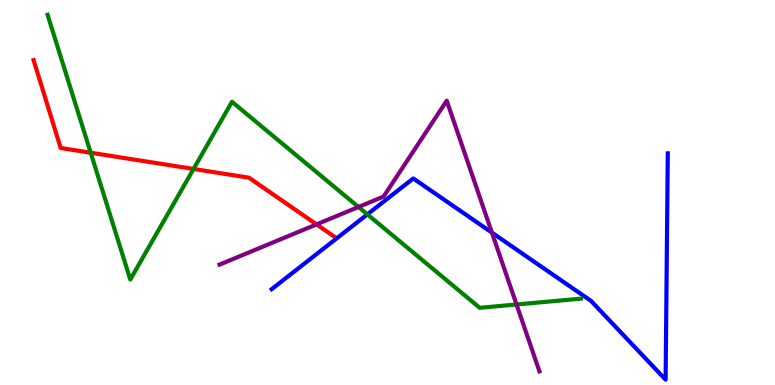[{'lines': ['blue', 'red'], 'intersections': []}, {'lines': ['green', 'red'], 'intersections': [{'x': 1.17, 'y': 6.03}, {'x': 2.5, 'y': 5.61}]}, {'lines': ['purple', 'red'], 'intersections': [{'x': 4.08, 'y': 4.17}]}, {'lines': ['blue', 'green'], 'intersections': [{'x': 4.74, 'y': 4.43}]}, {'lines': ['blue', 'purple'], 'intersections': [{'x': 6.35, 'y': 3.96}]}, {'lines': ['green', 'purple'], 'intersections': [{'x': 4.63, 'y': 4.62}, {'x': 6.66, 'y': 2.09}]}]